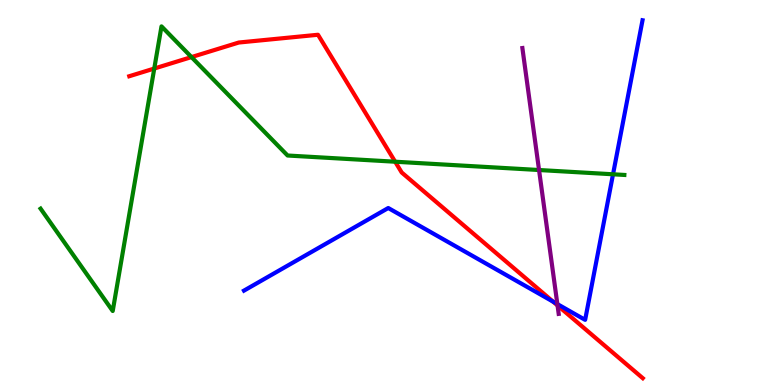[{'lines': ['blue', 'red'], 'intersections': [{'x': 7.14, 'y': 2.17}]}, {'lines': ['green', 'red'], 'intersections': [{'x': 1.99, 'y': 8.22}, {'x': 2.47, 'y': 8.52}, {'x': 5.1, 'y': 5.8}]}, {'lines': ['purple', 'red'], 'intersections': [{'x': 7.19, 'y': 2.07}]}, {'lines': ['blue', 'green'], 'intersections': [{'x': 7.91, 'y': 5.47}]}, {'lines': ['blue', 'purple'], 'intersections': [{'x': 7.19, 'y': 2.1}]}, {'lines': ['green', 'purple'], 'intersections': [{'x': 6.96, 'y': 5.58}]}]